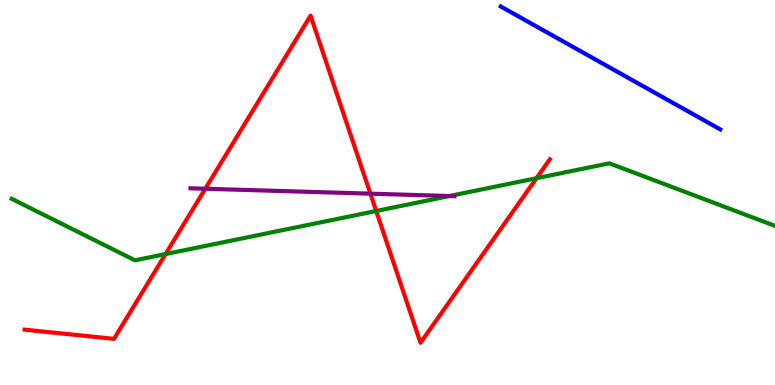[{'lines': ['blue', 'red'], 'intersections': []}, {'lines': ['green', 'red'], 'intersections': [{'x': 2.14, 'y': 3.4}, {'x': 4.85, 'y': 4.52}, {'x': 6.92, 'y': 5.37}]}, {'lines': ['purple', 'red'], 'intersections': [{'x': 2.65, 'y': 5.1}, {'x': 4.78, 'y': 4.97}]}, {'lines': ['blue', 'green'], 'intersections': []}, {'lines': ['blue', 'purple'], 'intersections': []}, {'lines': ['green', 'purple'], 'intersections': [{'x': 5.8, 'y': 4.91}]}]